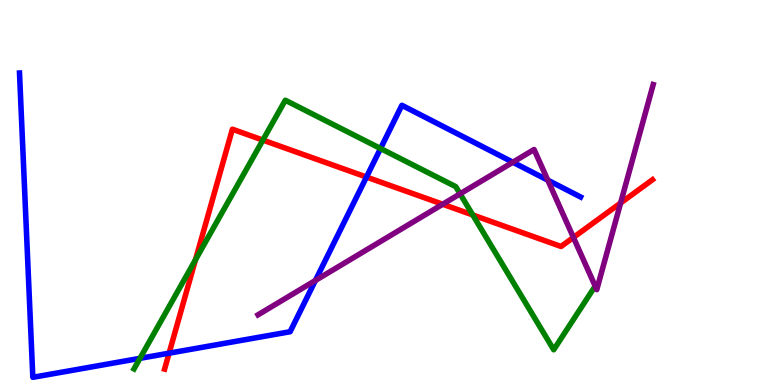[{'lines': ['blue', 'red'], 'intersections': [{'x': 2.18, 'y': 0.827}, {'x': 4.73, 'y': 5.4}]}, {'lines': ['green', 'red'], 'intersections': [{'x': 2.52, 'y': 3.25}, {'x': 3.39, 'y': 6.36}, {'x': 6.1, 'y': 4.42}]}, {'lines': ['purple', 'red'], 'intersections': [{'x': 5.71, 'y': 4.69}, {'x': 7.4, 'y': 3.83}, {'x': 8.01, 'y': 4.73}]}, {'lines': ['blue', 'green'], 'intersections': [{'x': 1.81, 'y': 0.693}, {'x': 4.91, 'y': 6.14}]}, {'lines': ['blue', 'purple'], 'intersections': [{'x': 4.07, 'y': 2.72}, {'x': 6.62, 'y': 5.79}, {'x': 7.07, 'y': 5.32}]}, {'lines': ['green', 'purple'], 'intersections': [{'x': 5.94, 'y': 4.97}, {'x': 7.68, 'y': 2.57}]}]